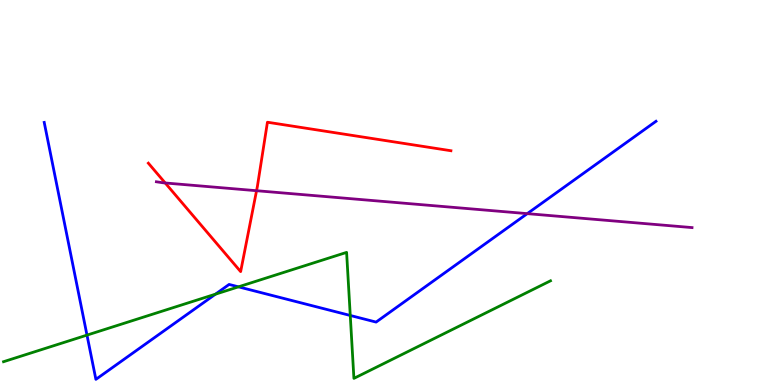[{'lines': ['blue', 'red'], 'intersections': []}, {'lines': ['green', 'red'], 'intersections': []}, {'lines': ['purple', 'red'], 'intersections': [{'x': 2.13, 'y': 5.25}, {'x': 3.31, 'y': 5.05}]}, {'lines': ['blue', 'green'], 'intersections': [{'x': 1.12, 'y': 1.3}, {'x': 2.78, 'y': 2.36}, {'x': 3.08, 'y': 2.55}, {'x': 4.52, 'y': 1.81}]}, {'lines': ['blue', 'purple'], 'intersections': [{'x': 6.8, 'y': 4.45}]}, {'lines': ['green', 'purple'], 'intersections': []}]